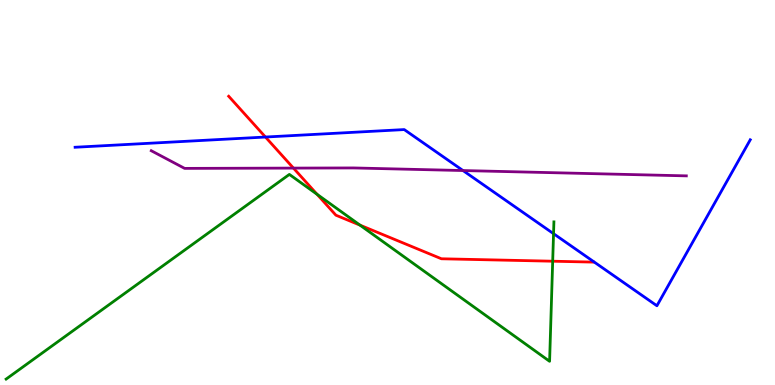[{'lines': ['blue', 'red'], 'intersections': [{'x': 3.43, 'y': 6.44}]}, {'lines': ['green', 'red'], 'intersections': [{'x': 4.09, 'y': 4.95}, {'x': 4.65, 'y': 4.15}, {'x': 7.13, 'y': 3.22}]}, {'lines': ['purple', 'red'], 'intersections': [{'x': 3.79, 'y': 5.63}]}, {'lines': ['blue', 'green'], 'intersections': [{'x': 7.14, 'y': 3.93}]}, {'lines': ['blue', 'purple'], 'intersections': [{'x': 5.97, 'y': 5.57}]}, {'lines': ['green', 'purple'], 'intersections': []}]